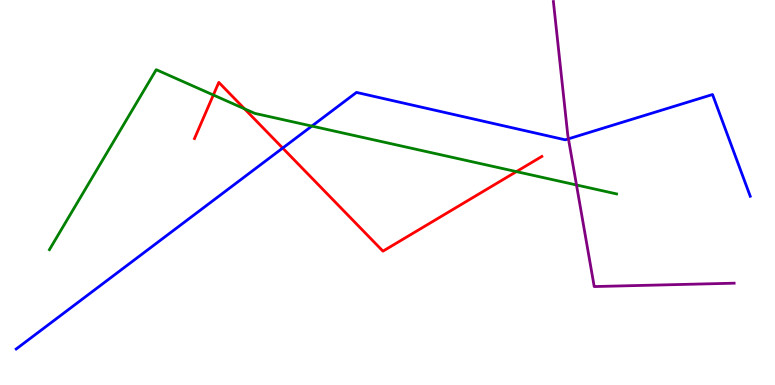[{'lines': ['blue', 'red'], 'intersections': [{'x': 3.65, 'y': 6.15}]}, {'lines': ['green', 'red'], 'intersections': [{'x': 2.75, 'y': 7.53}, {'x': 3.16, 'y': 7.17}, {'x': 6.66, 'y': 5.54}]}, {'lines': ['purple', 'red'], 'intersections': []}, {'lines': ['blue', 'green'], 'intersections': [{'x': 4.02, 'y': 6.73}]}, {'lines': ['blue', 'purple'], 'intersections': [{'x': 7.33, 'y': 6.39}]}, {'lines': ['green', 'purple'], 'intersections': [{'x': 7.44, 'y': 5.2}]}]